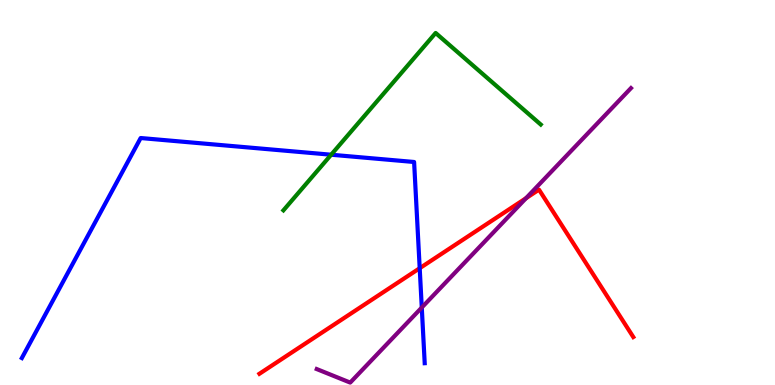[{'lines': ['blue', 'red'], 'intersections': [{'x': 5.42, 'y': 3.03}]}, {'lines': ['green', 'red'], 'intersections': []}, {'lines': ['purple', 'red'], 'intersections': [{'x': 6.79, 'y': 4.85}]}, {'lines': ['blue', 'green'], 'intersections': [{'x': 4.27, 'y': 5.98}]}, {'lines': ['blue', 'purple'], 'intersections': [{'x': 5.44, 'y': 2.01}]}, {'lines': ['green', 'purple'], 'intersections': []}]